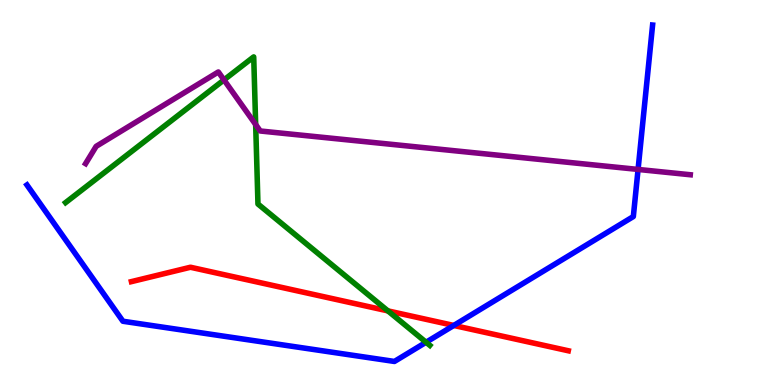[{'lines': ['blue', 'red'], 'intersections': [{'x': 5.86, 'y': 1.55}]}, {'lines': ['green', 'red'], 'intersections': [{'x': 5.01, 'y': 1.92}]}, {'lines': ['purple', 'red'], 'intersections': []}, {'lines': ['blue', 'green'], 'intersections': [{'x': 5.5, 'y': 1.11}]}, {'lines': ['blue', 'purple'], 'intersections': [{'x': 8.23, 'y': 5.6}]}, {'lines': ['green', 'purple'], 'intersections': [{'x': 2.89, 'y': 7.92}, {'x': 3.3, 'y': 6.77}]}]